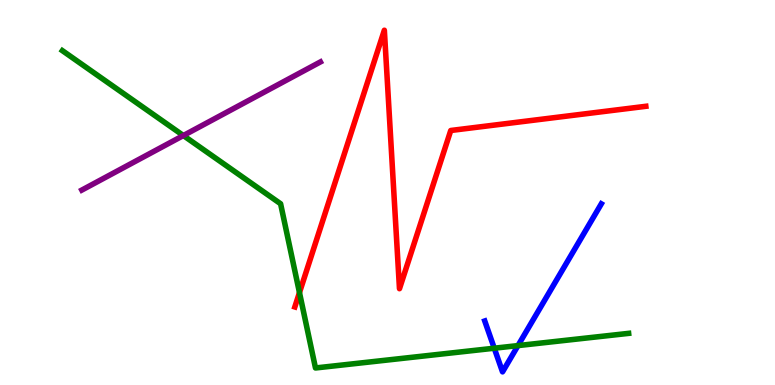[{'lines': ['blue', 'red'], 'intersections': []}, {'lines': ['green', 'red'], 'intersections': [{'x': 3.86, 'y': 2.4}]}, {'lines': ['purple', 'red'], 'intersections': []}, {'lines': ['blue', 'green'], 'intersections': [{'x': 6.38, 'y': 0.955}, {'x': 6.68, 'y': 1.02}]}, {'lines': ['blue', 'purple'], 'intersections': []}, {'lines': ['green', 'purple'], 'intersections': [{'x': 2.37, 'y': 6.48}]}]